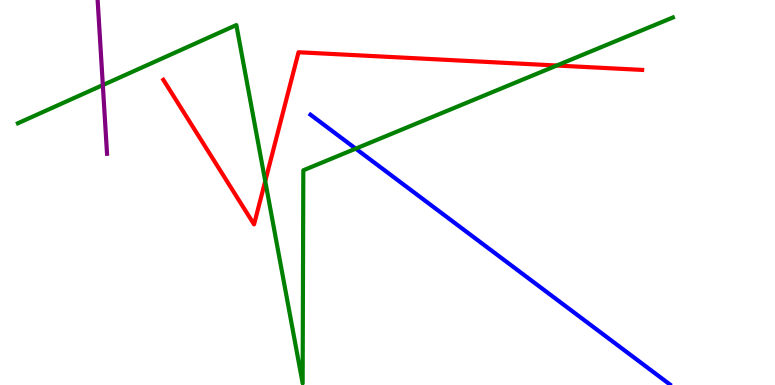[{'lines': ['blue', 'red'], 'intersections': []}, {'lines': ['green', 'red'], 'intersections': [{'x': 3.42, 'y': 5.3}, {'x': 7.18, 'y': 8.3}]}, {'lines': ['purple', 'red'], 'intersections': []}, {'lines': ['blue', 'green'], 'intersections': [{'x': 4.59, 'y': 6.14}]}, {'lines': ['blue', 'purple'], 'intersections': []}, {'lines': ['green', 'purple'], 'intersections': [{'x': 1.33, 'y': 7.79}]}]